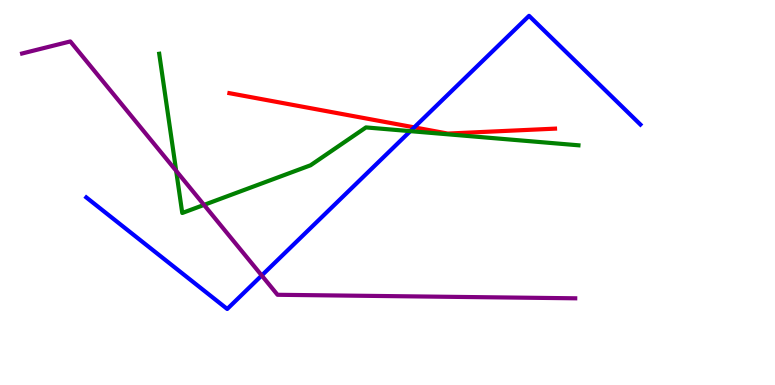[{'lines': ['blue', 'red'], 'intersections': [{'x': 5.34, 'y': 6.69}]}, {'lines': ['green', 'red'], 'intersections': []}, {'lines': ['purple', 'red'], 'intersections': []}, {'lines': ['blue', 'green'], 'intersections': [{'x': 5.29, 'y': 6.59}]}, {'lines': ['blue', 'purple'], 'intersections': [{'x': 3.38, 'y': 2.84}]}, {'lines': ['green', 'purple'], 'intersections': [{'x': 2.27, 'y': 5.56}, {'x': 2.63, 'y': 4.68}]}]